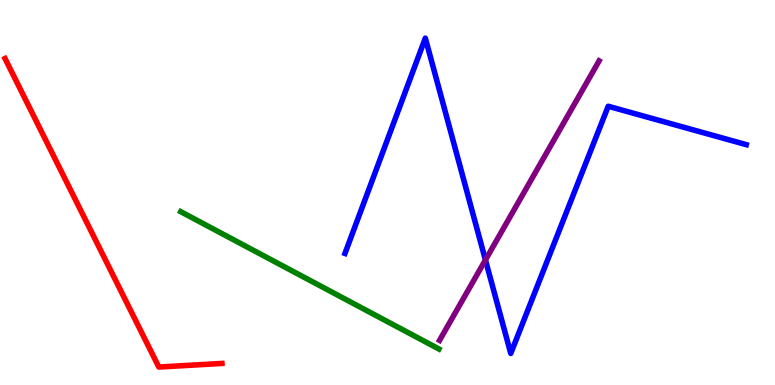[{'lines': ['blue', 'red'], 'intersections': []}, {'lines': ['green', 'red'], 'intersections': []}, {'lines': ['purple', 'red'], 'intersections': []}, {'lines': ['blue', 'green'], 'intersections': []}, {'lines': ['blue', 'purple'], 'intersections': [{'x': 6.26, 'y': 3.25}]}, {'lines': ['green', 'purple'], 'intersections': []}]